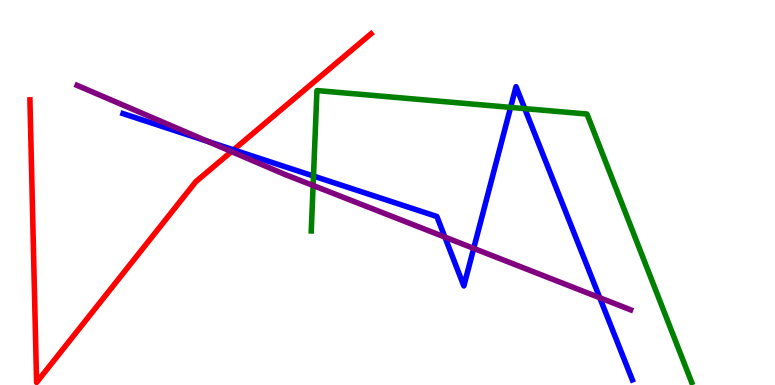[{'lines': ['blue', 'red'], 'intersections': [{'x': 3.01, 'y': 6.11}]}, {'lines': ['green', 'red'], 'intersections': []}, {'lines': ['purple', 'red'], 'intersections': [{'x': 2.99, 'y': 6.06}]}, {'lines': ['blue', 'green'], 'intersections': [{'x': 4.04, 'y': 5.43}, {'x': 6.59, 'y': 7.21}, {'x': 6.77, 'y': 7.18}]}, {'lines': ['blue', 'purple'], 'intersections': [{'x': 2.68, 'y': 6.33}, {'x': 5.74, 'y': 3.84}, {'x': 6.11, 'y': 3.55}, {'x': 7.74, 'y': 2.27}]}, {'lines': ['green', 'purple'], 'intersections': [{'x': 4.04, 'y': 5.18}]}]